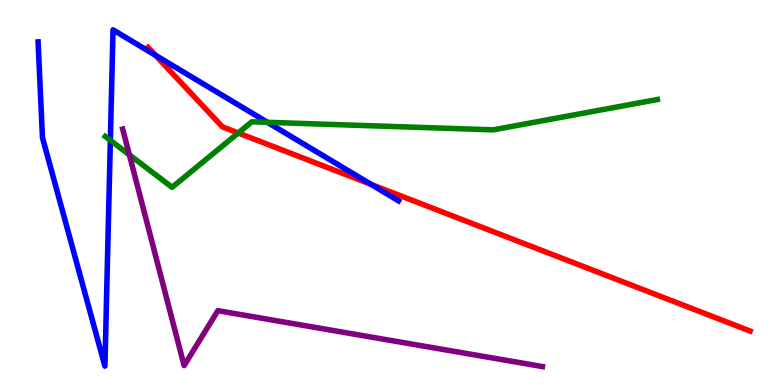[{'lines': ['blue', 'red'], 'intersections': [{'x': 2.0, 'y': 8.57}, {'x': 4.79, 'y': 5.21}]}, {'lines': ['green', 'red'], 'intersections': [{'x': 3.07, 'y': 6.55}]}, {'lines': ['purple', 'red'], 'intersections': []}, {'lines': ['blue', 'green'], 'intersections': [{'x': 1.42, 'y': 6.35}, {'x': 3.45, 'y': 6.82}]}, {'lines': ['blue', 'purple'], 'intersections': []}, {'lines': ['green', 'purple'], 'intersections': [{'x': 1.67, 'y': 5.98}]}]